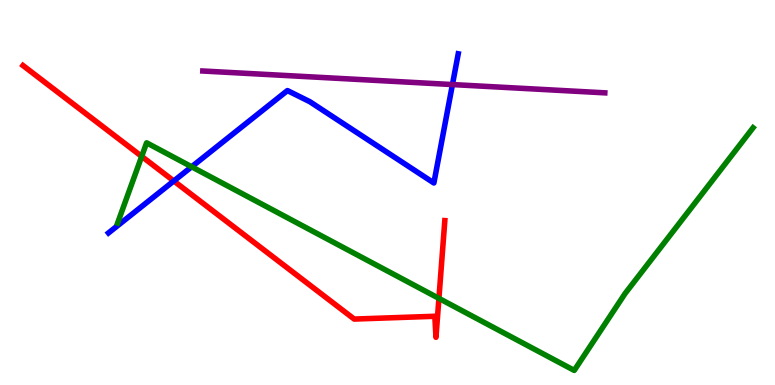[{'lines': ['blue', 'red'], 'intersections': [{'x': 2.24, 'y': 5.3}]}, {'lines': ['green', 'red'], 'intersections': [{'x': 1.83, 'y': 5.94}, {'x': 5.66, 'y': 2.25}]}, {'lines': ['purple', 'red'], 'intersections': []}, {'lines': ['blue', 'green'], 'intersections': [{'x': 2.47, 'y': 5.67}]}, {'lines': ['blue', 'purple'], 'intersections': [{'x': 5.84, 'y': 7.8}]}, {'lines': ['green', 'purple'], 'intersections': []}]